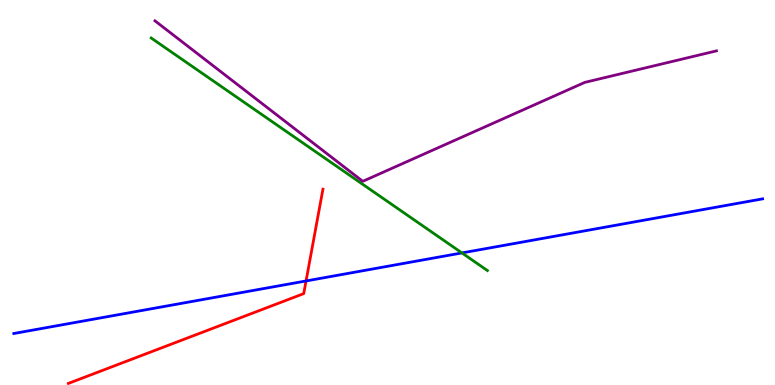[{'lines': ['blue', 'red'], 'intersections': [{'x': 3.95, 'y': 2.7}]}, {'lines': ['green', 'red'], 'intersections': []}, {'lines': ['purple', 'red'], 'intersections': []}, {'lines': ['blue', 'green'], 'intersections': [{'x': 5.96, 'y': 3.43}]}, {'lines': ['blue', 'purple'], 'intersections': []}, {'lines': ['green', 'purple'], 'intersections': []}]